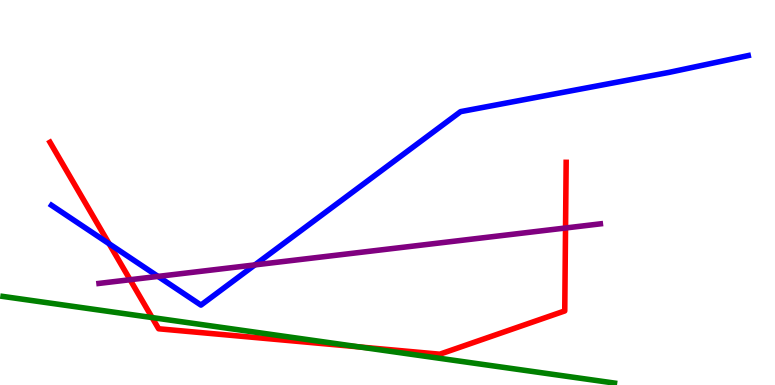[{'lines': ['blue', 'red'], 'intersections': [{'x': 1.41, 'y': 3.67}]}, {'lines': ['green', 'red'], 'intersections': [{'x': 1.96, 'y': 1.75}, {'x': 4.64, 'y': 0.989}]}, {'lines': ['purple', 'red'], 'intersections': [{'x': 1.68, 'y': 2.73}, {'x': 7.3, 'y': 4.08}]}, {'lines': ['blue', 'green'], 'intersections': []}, {'lines': ['blue', 'purple'], 'intersections': [{'x': 2.04, 'y': 2.82}, {'x': 3.29, 'y': 3.12}]}, {'lines': ['green', 'purple'], 'intersections': []}]